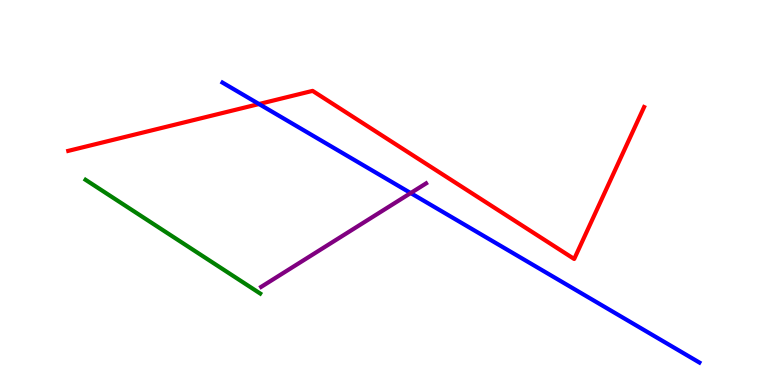[{'lines': ['blue', 'red'], 'intersections': [{'x': 3.34, 'y': 7.3}]}, {'lines': ['green', 'red'], 'intersections': []}, {'lines': ['purple', 'red'], 'intersections': []}, {'lines': ['blue', 'green'], 'intersections': []}, {'lines': ['blue', 'purple'], 'intersections': [{'x': 5.3, 'y': 4.99}]}, {'lines': ['green', 'purple'], 'intersections': []}]